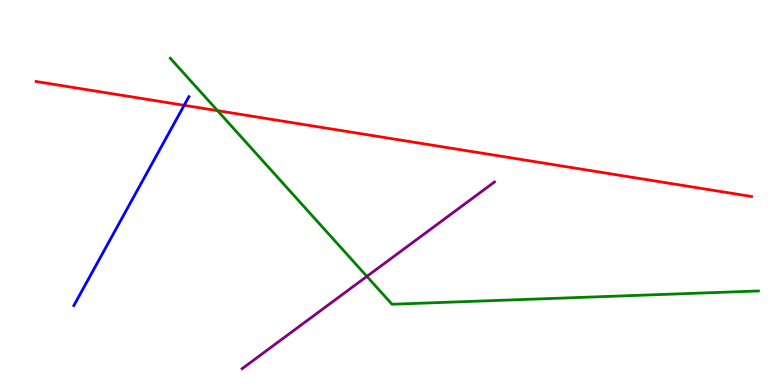[{'lines': ['blue', 'red'], 'intersections': [{'x': 2.38, 'y': 7.26}]}, {'lines': ['green', 'red'], 'intersections': [{'x': 2.81, 'y': 7.13}]}, {'lines': ['purple', 'red'], 'intersections': []}, {'lines': ['blue', 'green'], 'intersections': []}, {'lines': ['blue', 'purple'], 'intersections': []}, {'lines': ['green', 'purple'], 'intersections': [{'x': 4.73, 'y': 2.82}]}]